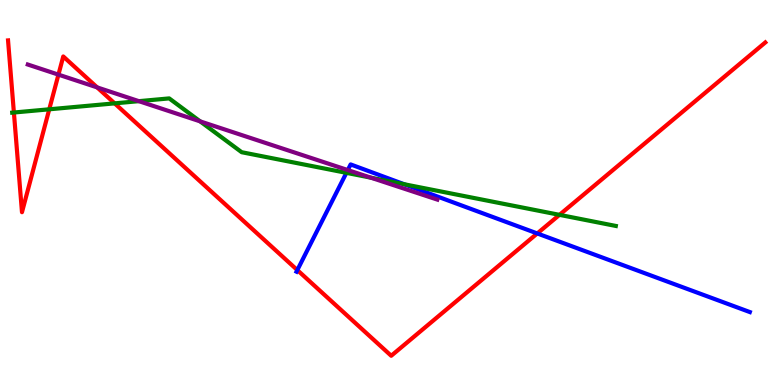[{'lines': ['blue', 'red'], 'intersections': [{'x': 3.84, 'y': 2.99}, {'x': 6.93, 'y': 3.94}]}, {'lines': ['green', 'red'], 'intersections': [{'x': 0.179, 'y': 7.08}, {'x': 0.636, 'y': 7.16}, {'x': 1.48, 'y': 7.32}, {'x': 7.22, 'y': 4.42}]}, {'lines': ['purple', 'red'], 'intersections': [{'x': 0.754, 'y': 8.06}, {'x': 1.25, 'y': 7.73}]}, {'lines': ['blue', 'green'], 'intersections': [{'x': 4.47, 'y': 5.51}, {'x': 5.22, 'y': 5.21}]}, {'lines': ['blue', 'purple'], 'intersections': [{'x': 4.49, 'y': 5.58}]}, {'lines': ['green', 'purple'], 'intersections': [{'x': 1.79, 'y': 7.37}, {'x': 2.58, 'y': 6.85}, {'x': 4.79, 'y': 5.38}]}]